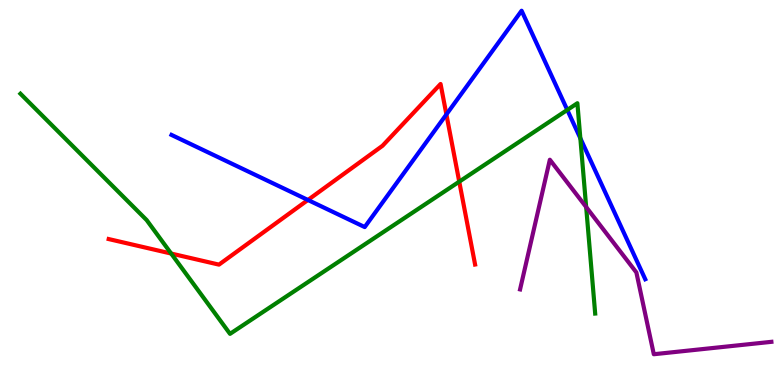[{'lines': ['blue', 'red'], 'intersections': [{'x': 3.97, 'y': 4.81}, {'x': 5.76, 'y': 7.03}]}, {'lines': ['green', 'red'], 'intersections': [{'x': 2.21, 'y': 3.41}, {'x': 5.93, 'y': 5.28}]}, {'lines': ['purple', 'red'], 'intersections': []}, {'lines': ['blue', 'green'], 'intersections': [{'x': 7.32, 'y': 7.14}, {'x': 7.49, 'y': 6.41}]}, {'lines': ['blue', 'purple'], 'intersections': []}, {'lines': ['green', 'purple'], 'intersections': [{'x': 7.56, 'y': 4.62}]}]